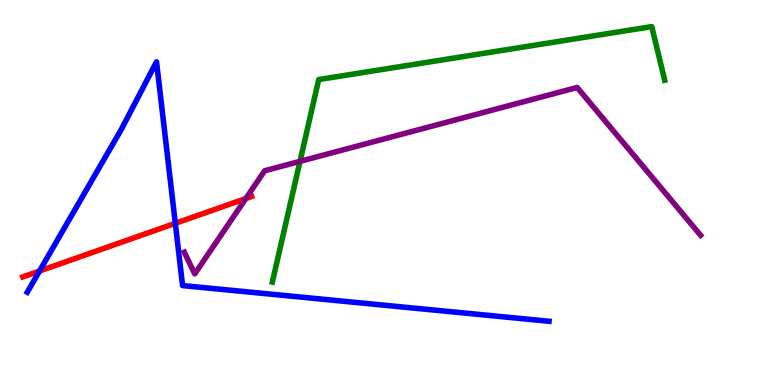[{'lines': ['blue', 'red'], 'intersections': [{'x': 0.51, 'y': 2.96}, {'x': 2.26, 'y': 4.2}]}, {'lines': ['green', 'red'], 'intersections': []}, {'lines': ['purple', 'red'], 'intersections': [{'x': 3.17, 'y': 4.84}]}, {'lines': ['blue', 'green'], 'intersections': []}, {'lines': ['blue', 'purple'], 'intersections': []}, {'lines': ['green', 'purple'], 'intersections': [{'x': 3.87, 'y': 5.81}]}]